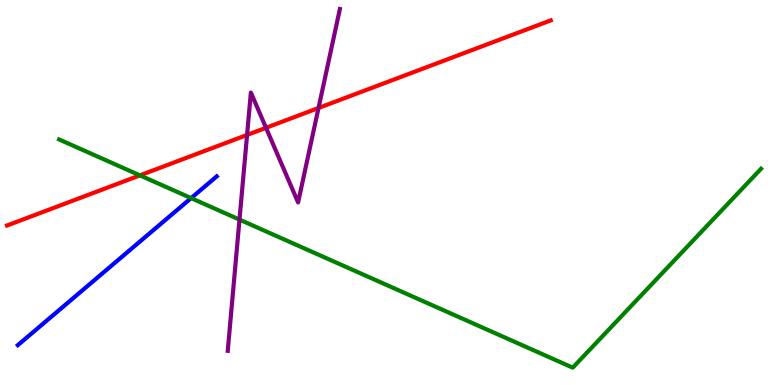[{'lines': ['blue', 'red'], 'intersections': []}, {'lines': ['green', 'red'], 'intersections': [{'x': 1.81, 'y': 5.45}]}, {'lines': ['purple', 'red'], 'intersections': [{'x': 3.19, 'y': 6.49}, {'x': 3.43, 'y': 6.68}, {'x': 4.11, 'y': 7.2}]}, {'lines': ['blue', 'green'], 'intersections': [{'x': 2.47, 'y': 4.85}]}, {'lines': ['blue', 'purple'], 'intersections': []}, {'lines': ['green', 'purple'], 'intersections': [{'x': 3.09, 'y': 4.3}]}]